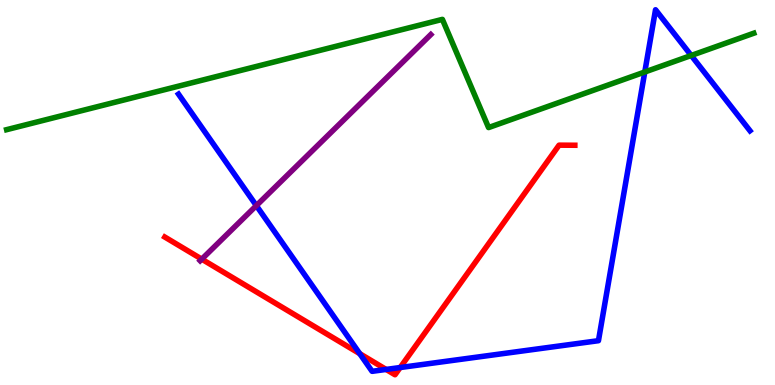[{'lines': ['blue', 'red'], 'intersections': [{'x': 4.64, 'y': 0.814}, {'x': 4.98, 'y': 0.404}, {'x': 5.16, 'y': 0.454}]}, {'lines': ['green', 'red'], 'intersections': []}, {'lines': ['purple', 'red'], 'intersections': [{'x': 2.6, 'y': 3.27}]}, {'lines': ['blue', 'green'], 'intersections': [{'x': 8.32, 'y': 8.13}, {'x': 8.92, 'y': 8.56}]}, {'lines': ['blue', 'purple'], 'intersections': [{'x': 3.31, 'y': 4.66}]}, {'lines': ['green', 'purple'], 'intersections': []}]